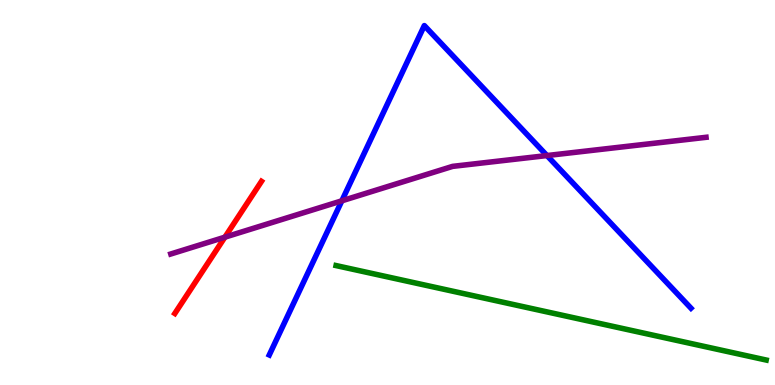[{'lines': ['blue', 'red'], 'intersections': []}, {'lines': ['green', 'red'], 'intersections': []}, {'lines': ['purple', 'red'], 'intersections': [{'x': 2.9, 'y': 3.84}]}, {'lines': ['blue', 'green'], 'intersections': []}, {'lines': ['blue', 'purple'], 'intersections': [{'x': 4.41, 'y': 4.78}, {'x': 7.06, 'y': 5.96}]}, {'lines': ['green', 'purple'], 'intersections': []}]